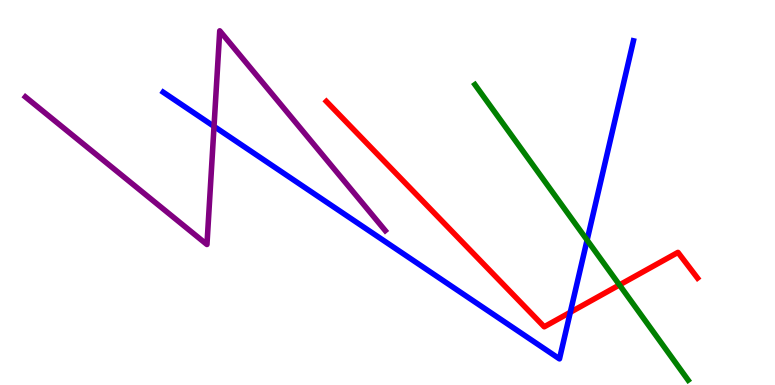[{'lines': ['blue', 'red'], 'intersections': [{'x': 7.36, 'y': 1.89}]}, {'lines': ['green', 'red'], 'intersections': [{'x': 7.99, 'y': 2.6}]}, {'lines': ['purple', 'red'], 'intersections': []}, {'lines': ['blue', 'green'], 'intersections': [{'x': 7.58, 'y': 3.76}]}, {'lines': ['blue', 'purple'], 'intersections': [{'x': 2.76, 'y': 6.72}]}, {'lines': ['green', 'purple'], 'intersections': []}]